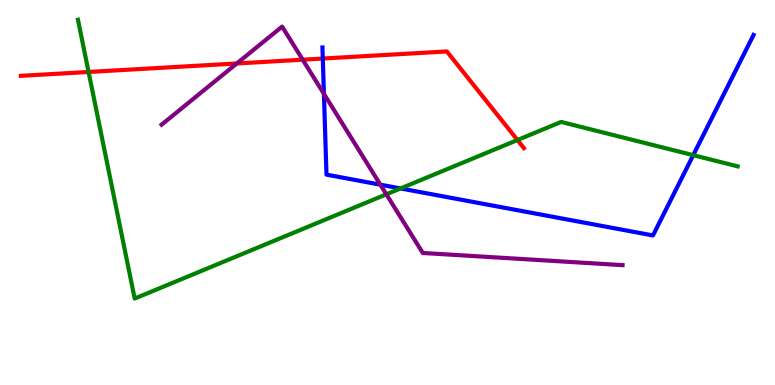[{'lines': ['blue', 'red'], 'intersections': [{'x': 4.17, 'y': 8.48}]}, {'lines': ['green', 'red'], 'intersections': [{'x': 1.14, 'y': 8.13}, {'x': 6.68, 'y': 6.36}]}, {'lines': ['purple', 'red'], 'intersections': [{'x': 3.06, 'y': 8.35}, {'x': 3.91, 'y': 8.45}]}, {'lines': ['blue', 'green'], 'intersections': [{'x': 5.17, 'y': 5.11}, {'x': 8.94, 'y': 5.97}]}, {'lines': ['blue', 'purple'], 'intersections': [{'x': 4.18, 'y': 7.56}, {'x': 4.91, 'y': 5.2}]}, {'lines': ['green', 'purple'], 'intersections': [{'x': 4.99, 'y': 4.95}]}]